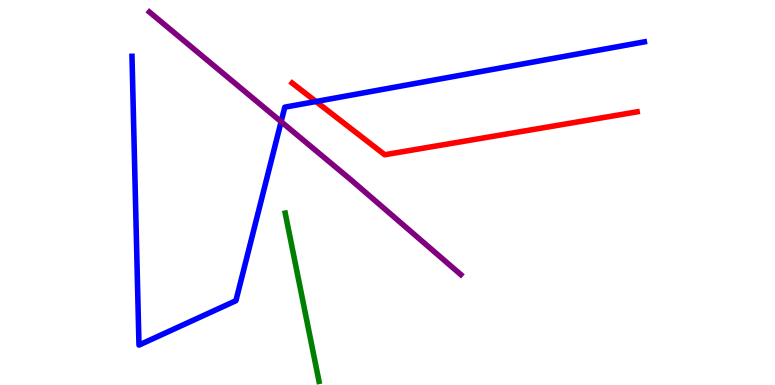[{'lines': ['blue', 'red'], 'intersections': [{'x': 4.08, 'y': 7.36}]}, {'lines': ['green', 'red'], 'intersections': []}, {'lines': ['purple', 'red'], 'intersections': []}, {'lines': ['blue', 'green'], 'intersections': []}, {'lines': ['blue', 'purple'], 'intersections': [{'x': 3.63, 'y': 6.84}]}, {'lines': ['green', 'purple'], 'intersections': []}]